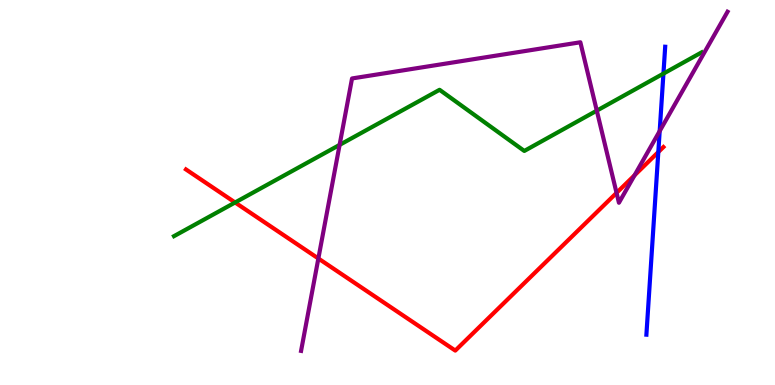[{'lines': ['blue', 'red'], 'intersections': [{'x': 8.49, 'y': 6.05}]}, {'lines': ['green', 'red'], 'intersections': [{'x': 3.03, 'y': 4.74}]}, {'lines': ['purple', 'red'], 'intersections': [{'x': 4.11, 'y': 3.29}, {'x': 7.96, 'y': 4.99}, {'x': 8.19, 'y': 5.45}]}, {'lines': ['blue', 'green'], 'intersections': [{'x': 8.56, 'y': 8.09}]}, {'lines': ['blue', 'purple'], 'intersections': [{'x': 8.51, 'y': 6.6}]}, {'lines': ['green', 'purple'], 'intersections': [{'x': 4.38, 'y': 6.24}, {'x': 7.7, 'y': 7.13}]}]